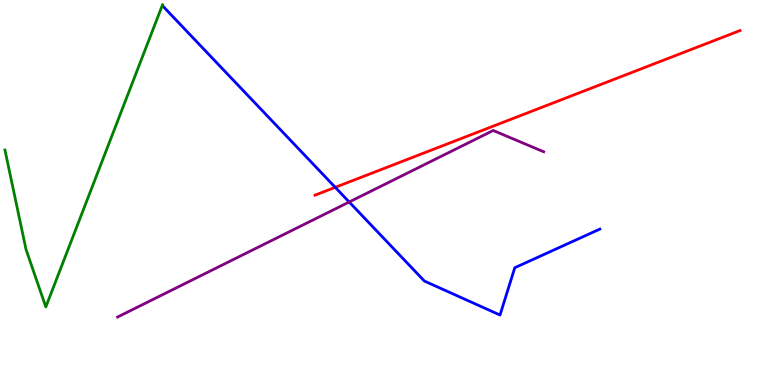[{'lines': ['blue', 'red'], 'intersections': [{'x': 4.33, 'y': 5.13}]}, {'lines': ['green', 'red'], 'intersections': []}, {'lines': ['purple', 'red'], 'intersections': []}, {'lines': ['blue', 'green'], 'intersections': []}, {'lines': ['blue', 'purple'], 'intersections': [{'x': 4.51, 'y': 4.75}]}, {'lines': ['green', 'purple'], 'intersections': []}]